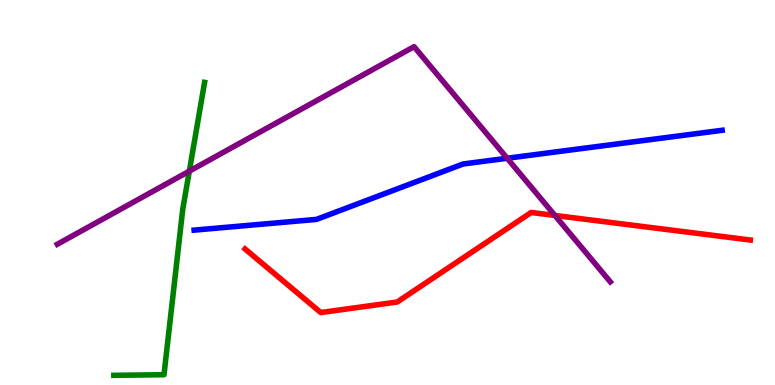[{'lines': ['blue', 'red'], 'intersections': []}, {'lines': ['green', 'red'], 'intersections': []}, {'lines': ['purple', 'red'], 'intersections': [{'x': 7.16, 'y': 4.4}]}, {'lines': ['blue', 'green'], 'intersections': []}, {'lines': ['blue', 'purple'], 'intersections': [{'x': 6.54, 'y': 5.89}]}, {'lines': ['green', 'purple'], 'intersections': [{'x': 2.44, 'y': 5.55}]}]